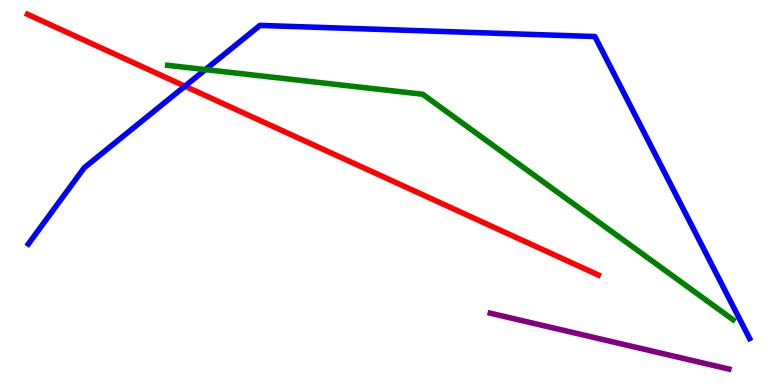[{'lines': ['blue', 'red'], 'intersections': [{'x': 2.39, 'y': 7.76}]}, {'lines': ['green', 'red'], 'intersections': []}, {'lines': ['purple', 'red'], 'intersections': []}, {'lines': ['blue', 'green'], 'intersections': [{'x': 2.65, 'y': 8.19}]}, {'lines': ['blue', 'purple'], 'intersections': []}, {'lines': ['green', 'purple'], 'intersections': []}]